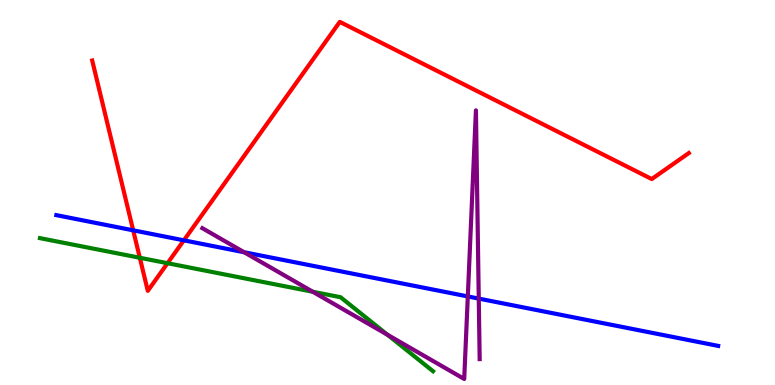[{'lines': ['blue', 'red'], 'intersections': [{'x': 1.72, 'y': 4.02}, {'x': 2.37, 'y': 3.76}]}, {'lines': ['green', 'red'], 'intersections': [{'x': 1.8, 'y': 3.3}, {'x': 2.16, 'y': 3.16}]}, {'lines': ['purple', 'red'], 'intersections': []}, {'lines': ['blue', 'green'], 'intersections': []}, {'lines': ['blue', 'purple'], 'intersections': [{'x': 3.15, 'y': 3.45}, {'x': 6.04, 'y': 2.3}, {'x': 6.18, 'y': 2.24}]}, {'lines': ['green', 'purple'], 'intersections': [{'x': 4.04, 'y': 2.42}, {'x': 5.0, 'y': 1.31}]}]